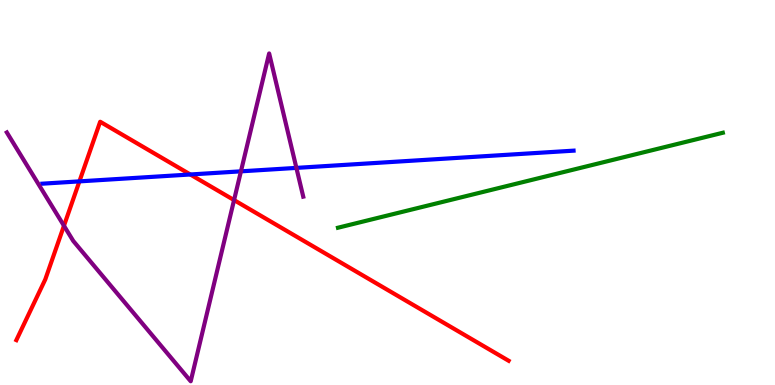[{'lines': ['blue', 'red'], 'intersections': [{'x': 1.02, 'y': 5.29}, {'x': 2.46, 'y': 5.47}]}, {'lines': ['green', 'red'], 'intersections': []}, {'lines': ['purple', 'red'], 'intersections': [{'x': 0.825, 'y': 4.14}, {'x': 3.02, 'y': 4.8}]}, {'lines': ['blue', 'green'], 'intersections': []}, {'lines': ['blue', 'purple'], 'intersections': [{'x': 3.11, 'y': 5.55}, {'x': 3.82, 'y': 5.64}]}, {'lines': ['green', 'purple'], 'intersections': []}]